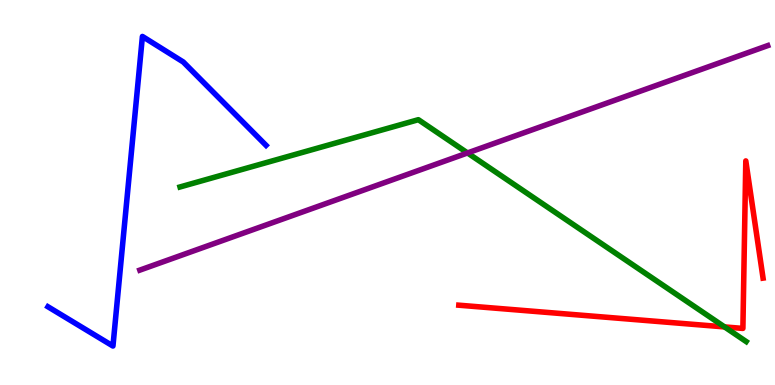[{'lines': ['blue', 'red'], 'intersections': []}, {'lines': ['green', 'red'], 'intersections': [{'x': 9.35, 'y': 1.51}]}, {'lines': ['purple', 'red'], 'intersections': []}, {'lines': ['blue', 'green'], 'intersections': []}, {'lines': ['blue', 'purple'], 'intersections': []}, {'lines': ['green', 'purple'], 'intersections': [{'x': 6.03, 'y': 6.03}]}]